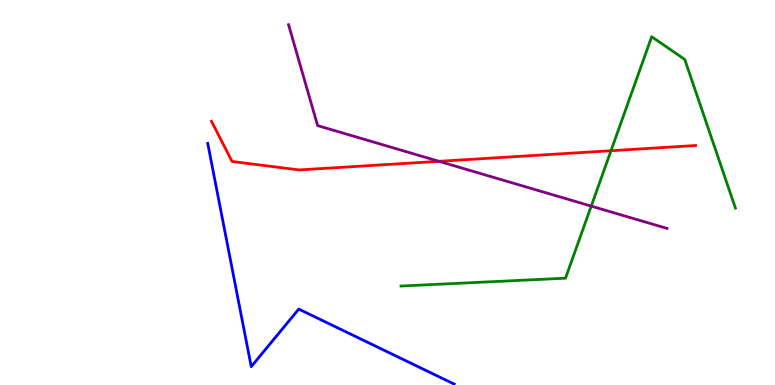[{'lines': ['blue', 'red'], 'intersections': []}, {'lines': ['green', 'red'], 'intersections': [{'x': 7.88, 'y': 6.09}]}, {'lines': ['purple', 'red'], 'intersections': [{'x': 5.66, 'y': 5.81}]}, {'lines': ['blue', 'green'], 'intersections': []}, {'lines': ['blue', 'purple'], 'intersections': []}, {'lines': ['green', 'purple'], 'intersections': [{'x': 7.63, 'y': 4.65}]}]